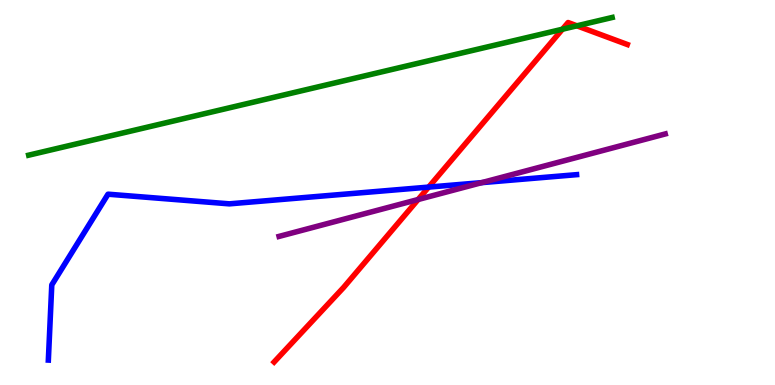[{'lines': ['blue', 'red'], 'intersections': [{'x': 5.53, 'y': 5.14}]}, {'lines': ['green', 'red'], 'intersections': [{'x': 7.26, 'y': 9.24}, {'x': 7.44, 'y': 9.33}]}, {'lines': ['purple', 'red'], 'intersections': [{'x': 5.4, 'y': 4.82}]}, {'lines': ['blue', 'green'], 'intersections': []}, {'lines': ['blue', 'purple'], 'intersections': [{'x': 6.22, 'y': 5.26}]}, {'lines': ['green', 'purple'], 'intersections': []}]